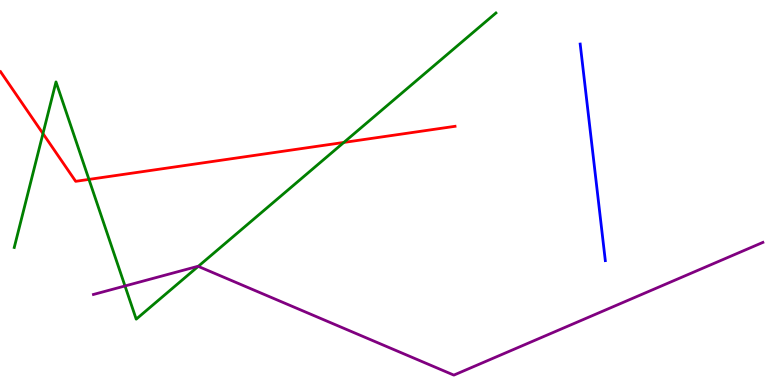[{'lines': ['blue', 'red'], 'intersections': []}, {'lines': ['green', 'red'], 'intersections': [{'x': 0.554, 'y': 6.53}, {'x': 1.15, 'y': 5.34}, {'x': 4.44, 'y': 6.3}]}, {'lines': ['purple', 'red'], 'intersections': []}, {'lines': ['blue', 'green'], 'intersections': []}, {'lines': ['blue', 'purple'], 'intersections': []}, {'lines': ['green', 'purple'], 'intersections': [{'x': 1.61, 'y': 2.57}, {'x': 2.56, 'y': 3.08}]}]